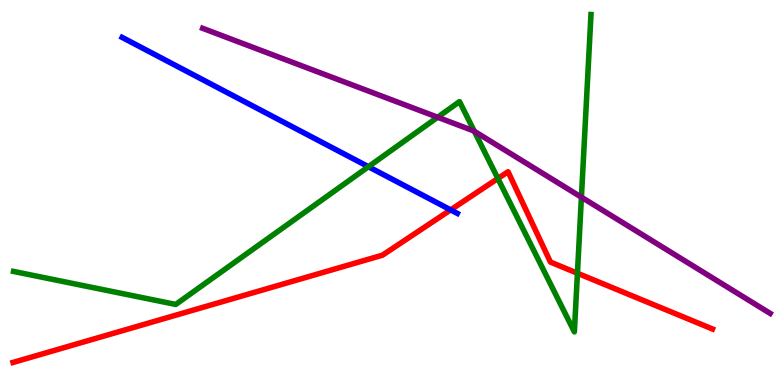[{'lines': ['blue', 'red'], 'intersections': [{'x': 5.81, 'y': 4.55}]}, {'lines': ['green', 'red'], 'intersections': [{'x': 6.42, 'y': 5.36}, {'x': 7.45, 'y': 2.9}]}, {'lines': ['purple', 'red'], 'intersections': []}, {'lines': ['blue', 'green'], 'intersections': [{'x': 4.75, 'y': 5.67}]}, {'lines': ['blue', 'purple'], 'intersections': []}, {'lines': ['green', 'purple'], 'intersections': [{'x': 5.65, 'y': 6.95}, {'x': 6.12, 'y': 6.59}, {'x': 7.5, 'y': 4.88}]}]